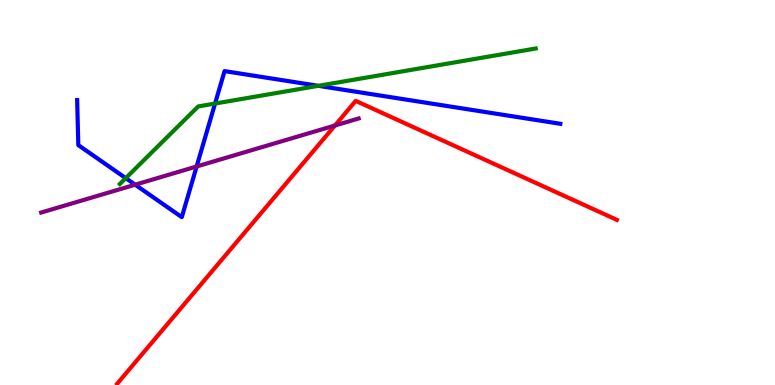[{'lines': ['blue', 'red'], 'intersections': []}, {'lines': ['green', 'red'], 'intersections': []}, {'lines': ['purple', 'red'], 'intersections': [{'x': 4.32, 'y': 6.74}]}, {'lines': ['blue', 'green'], 'intersections': [{'x': 1.62, 'y': 5.37}, {'x': 2.78, 'y': 7.31}, {'x': 4.11, 'y': 7.77}]}, {'lines': ['blue', 'purple'], 'intersections': [{'x': 1.74, 'y': 5.2}, {'x': 2.54, 'y': 5.68}]}, {'lines': ['green', 'purple'], 'intersections': []}]